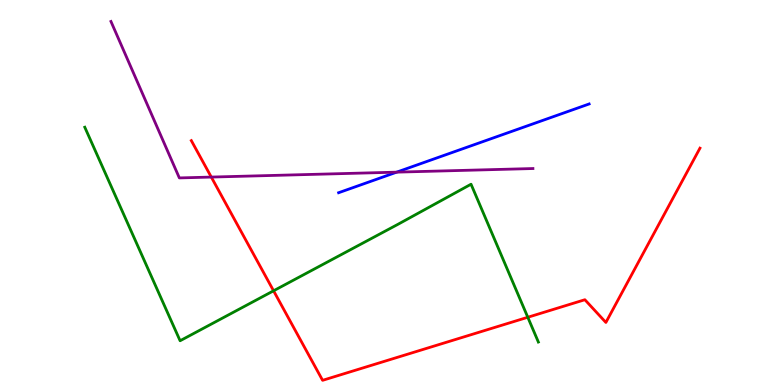[{'lines': ['blue', 'red'], 'intersections': []}, {'lines': ['green', 'red'], 'intersections': [{'x': 3.53, 'y': 2.45}, {'x': 6.81, 'y': 1.76}]}, {'lines': ['purple', 'red'], 'intersections': [{'x': 2.73, 'y': 5.4}]}, {'lines': ['blue', 'green'], 'intersections': []}, {'lines': ['blue', 'purple'], 'intersections': [{'x': 5.12, 'y': 5.53}]}, {'lines': ['green', 'purple'], 'intersections': []}]